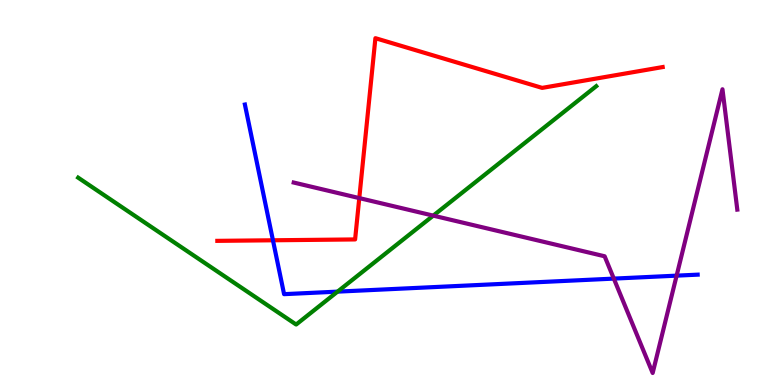[{'lines': ['blue', 'red'], 'intersections': [{'x': 3.52, 'y': 3.76}]}, {'lines': ['green', 'red'], 'intersections': []}, {'lines': ['purple', 'red'], 'intersections': [{'x': 4.64, 'y': 4.85}]}, {'lines': ['blue', 'green'], 'intersections': [{'x': 4.36, 'y': 2.43}]}, {'lines': ['blue', 'purple'], 'intersections': [{'x': 7.92, 'y': 2.76}, {'x': 8.73, 'y': 2.84}]}, {'lines': ['green', 'purple'], 'intersections': [{'x': 5.59, 'y': 4.4}]}]